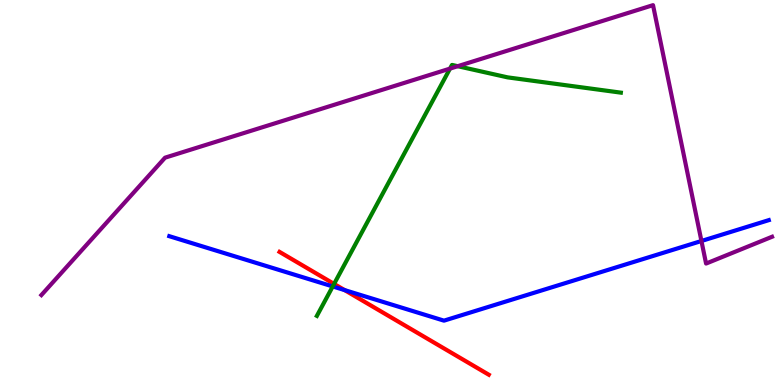[{'lines': ['blue', 'red'], 'intersections': [{'x': 4.45, 'y': 2.46}]}, {'lines': ['green', 'red'], 'intersections': [{'x': 4.31, 'y': 2.63}]}, {'lines': ['purple', 'red'], 'intersections': []}, {'lines': ['blue', 'green'], 'intersections': [{'x': 4.29, 'y': 2.56}]}, {'lines': ['blue', 'purple'], 'intersections': [{'x': 9.05, 'y': 3.74}]}, {'lines': ['green', 'purple'], 'intersections': [{'x': 5.81, 'y': 8.22}, {'x': 5.91, 'y': 8.28}]}]